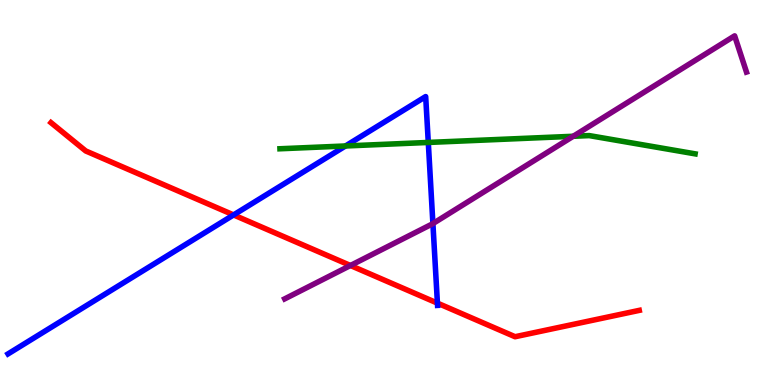[{'lines': ['blue', 'red'], 'intersections': [{'x': 3.01, 'y': 4.42}, {'x': 5.64, 'y': 2.13}]}, {'lines': ['green', 'red'], 'intersections': []}, {'lines': ['purple', 'red'], 'intersections': [{'x': 4.52, 'y': 3.1}]}, {'lines': ['blue', 'green'], 'intersections': [{'x': 4.46, 'y': 6.21}, {'x': 5.53, 'y': 6.3}]}, {'lines': ['blue', 'purple'], 'intersections': [{'x': 5.59, 'y': 4.19}]}, {'lines': ['green', 'purple'], 'intersections': [{'x': 7.4, 'y': 6.46}]}]